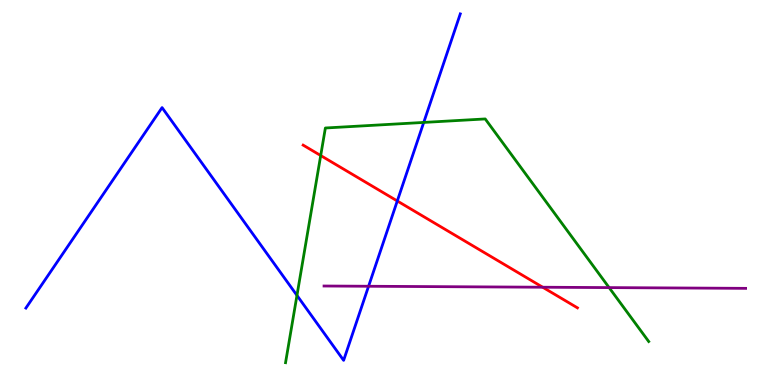[{'lines': ['blue', 'red'], 'intersections': [{'x': 5.13, 'y': 4.78}]}, {'lines': ['green', 'red'], 'intersections': [{'x': 4.14, 'y': 5.96}]}, {'lines': ['purple', 'red'], 'intersections': [{'x': 7.0, 'y': 2.54}]}, {'lines': ['blue', 'green'], 'intersections': [{'x': 3.83, 'y': 2.33}, {'x': 5.47, 'y': 6.82}]}, {'lines': ['blue', 'purple'], 'intersections': [{'x': 4.76, 'y': 2.56}]}, {'lines': ['green', 'purple'], 'intersections': [{'x': 7.86, 'y': 2.53}]}]